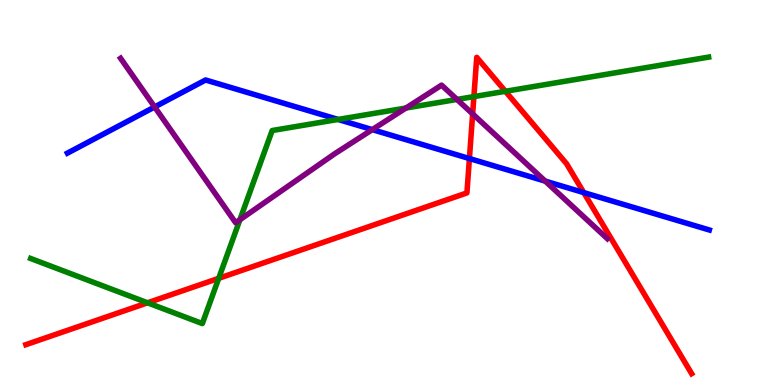[{'lines': ['blue', 'red'], 'intersections': [{'x': 6.06, 'y': 5.88}, {'x': 7.53, 'y': 5.0}]}, {'lines': ['green', 'red'], 'intersections': [{'x': 1.9, 'y': 2.13}, {'x': 2.82, 'y': 2.77}, {'x': 6.11, 'y': 7.49}, {'x': 6.52, 'y': 7.63}]}, {'lines': ['purple', 'red'], 'intersections': [{'x': 6.1, 'y': 7.04}]}, {'lines': ['blue', 'green'], 'intersections': [{'x': 4.36, 'y': 6.9}]}, {'lines': ['blue', 'purple'], 'intersections': [{'x': 2.0, 'y': 7.22}, {'x': 4.8, 'y': 6.63}, {'x': 7.03, 'y': 5.3}]}, {'lines': ['green', 'purple'], 'intersections': [{'x': 3.1, 'y': 4.29}, {'x': 5.24, 'y': 7.19}, {'x': 5.9, 'y': 7.42}]}]